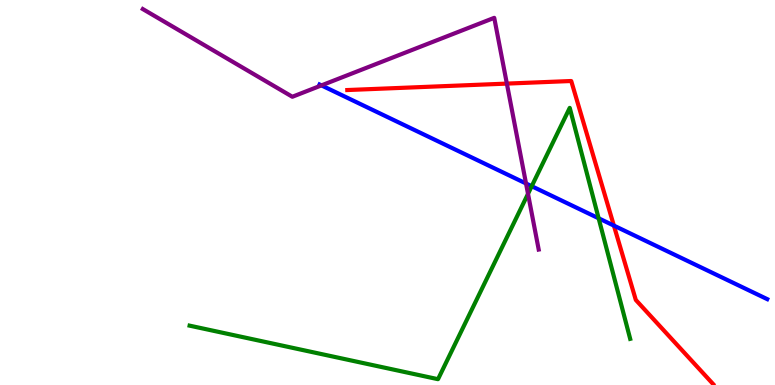[{'lines': ['blue', 'red'], 'intersections': [{'x': 7.92, 'y': 4.14}]}, {'lines': ['green', 'red'], 'intersections': []}, {'lines': ['purple', 'red'], 'intersections': [{'x': 6.54, 'y': 7.83}]}, {'lines': ['blue', 'green'], 'intersections': [{'x': 6.86, 'y': 5.16}, {'x': 7.72, 'y': 4.33}]}, {'lines': ['blue', 'purple'], 'intersections': [{'x': 4.15, 'y': 7.78}, {'x': 6.79, 'y': 5.23}]}, {'lines': ['green', 'purple'], 'intersections': [{'x': 6.81, 'y': 4.97}]}]